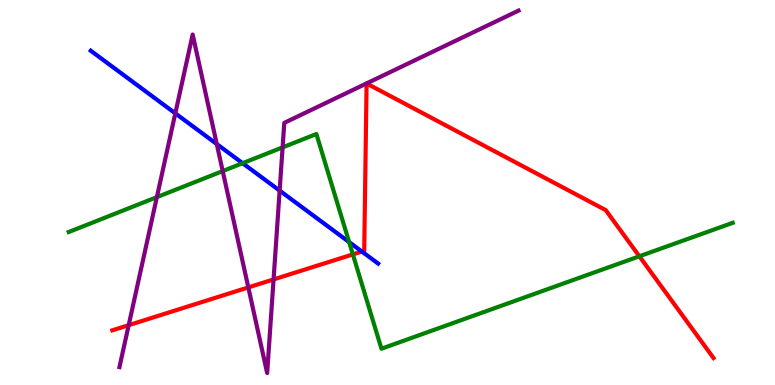[{'lines': ['blue', 'red'], 'intersections': [{'x': 4.67, 'y': 3.47}]}, {'lines': ['green', 'red'], 'intersections': [{'x': 4.55, 'y': 3.39}, {'x': 8.25, 'y': 3.34}]}, {'lines': ['purple', 'red'], 'intersections': [{'x': 1.66, 'y': 1.55}, {'x': 3.2, 'y': 2.53}, {'x': 3.53, 'y': 2.74}]}, {'lines': ['blue', 'green'], 'intersections': [{'x': 3.13, 'y': 5.76}, {'x': 4.5, 'y': 3.71}]}, {'lines': ['blue', 'purple'], 'intersections': [{'x': 2.26, 'y': 7.06}, {'x': 2.8, 'y': 6.26}, {'x': 3.61, 'y': 5.05}]}, {'lines': ['green', 'purple'], 'intersections': [{'x': 2.02, 'y': 4.88}, {'x': 2.87, 'y': 5.56}, {'x': 3.65, 'y': 6.17}]}]